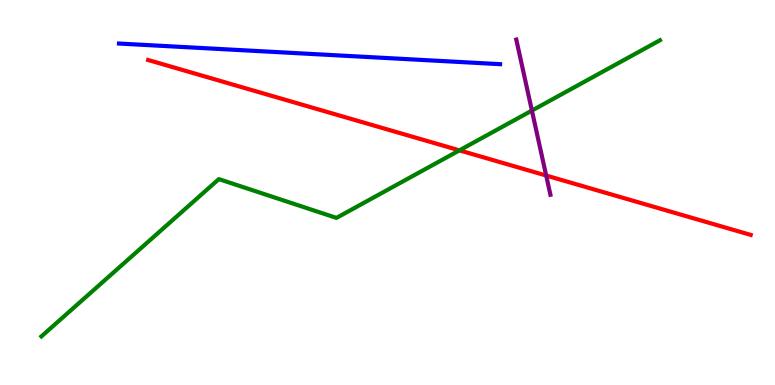[{'lines': ['blue', 'red'], 'intersections': []}, {'lines': ['green', 'red'], 'intersections': [{'x': 5.93, 'y': 6.09}]}, {'lines': ['purple', 'red'], 'intersections': [{'x': 7.05, 'y': 5.44}]}, {'lines': ['blue', 'green'], 'intersections': []}, {'lines': ['blue', 'purple'], 'intersections': []}, {'lines': ['green', 'purple'], 'intersections': [{'x': 6.86, 'y': 7.13}]}]